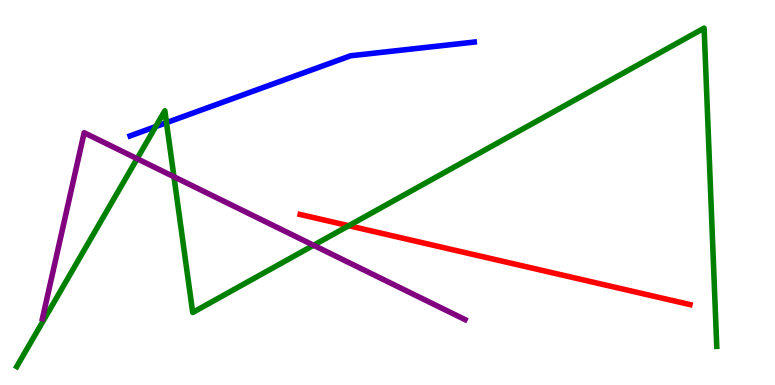[{'lines': ['blue', 'red'], 'intersections': []}, {'lines': ['green', 'red'], 'intersections': [{'x': 4.5, 'y': 4.14}]}, {'lines': ['purple', 'red'], 'intersections': []}, {'lines': ['blue', 'green'], 'intersections': [{'x': 2.01, 'y': 6.71}, {'x': 2.15, 'y': 6.81}]}, {'lines': ['blue', 'purple'], 'intersections': []}, {'lines': ['green', 'purple'], 'intersections': [{'x': 1.77, 'y': 5.88}, {'x': 2.24, 'y': 5.41}, {'x': 4.05, 'y': 3.63}]}]